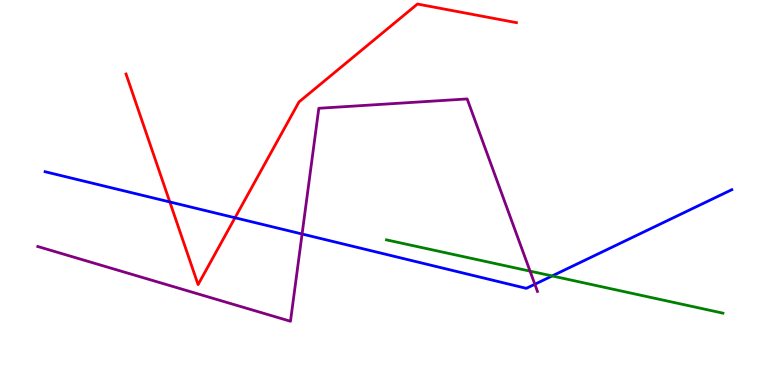[{'lines': ['blue', 'red'], 'intersections': [{'x': 2.19, 'y': 4.75}, {'x': 3.03, 'y': 4.34}]}, {'lines': ['green', 'red'], 'intersections': []}, {'lines': ['purple', 'red'], 'intersections': []}, {'lines': ['blue', 'green'], 'intersections': [{'x': 7.12, 'y': 2.83}]}, {'lines': ['blue', 'purple'], 'intersections': [{'x': 3.9, 'y': 3.92}, {'x': 6.9, 'y': 2.62}]}, {'lines': ['green', 'purple'], 'intersections': [{'x': 6.84, 'y': 2.96}]}]